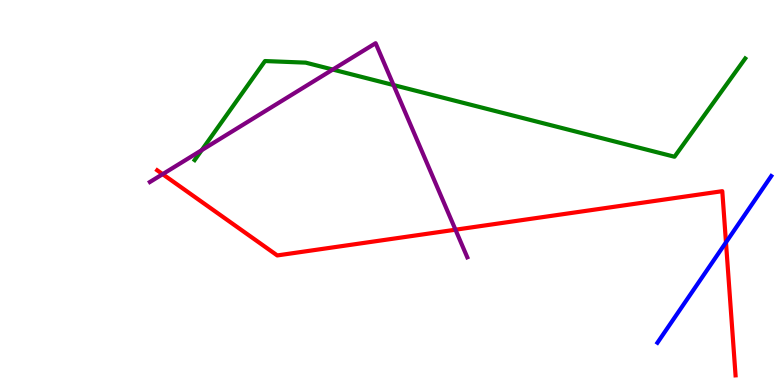[{'lines': ['blue', 'red'], 'intersections': [{'x': 9.37, 'y': 3.7}]}, {'lines': ['green', 'red'], 'intersections': []}, {'lines': ['purple', 'red'], 'intersections': [{'x': 2.1, 'y': 5.48}, {'x': 5.88, 'y': 4.03}]}, {'lines': ['blue', 'green'], 'intersections': []}, {'lines': ['blue', 'purple'], 'intersections': []}, {'lines': ['green', 'purple'], 'intersections': [{'x': 2.6, 'y': 6.1}, {'x': 4.29, 'y': 8.19}, {'x': 5.08, 'y': 7.79}]}]